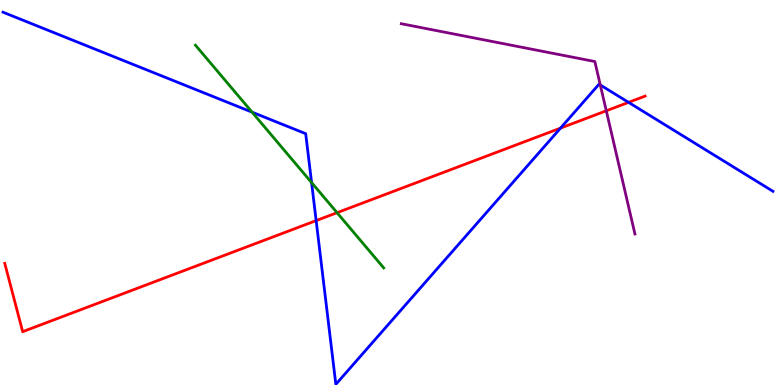[{'lines': ['blue', 'red'], 'intersections': [{'x': 4.08, 'y': 4.27}, {'x': 7.23, 'y': 6.67}, {'x': 8.11, 'y': 7.34}]}, {'lines': ['green', 'red'], 'intersections': [{'x': 4.35, 'y': 4.48}]}, {'lines': ['purple', 'red'], 'intersections': [{'x': 7.82, 'y': 7.12}]}, {'lines': ['blue', 'green'], 'intersections': [{'x': 3.25, 'y': 7.09}, {'x': 4.02, 'y': 5.26}]}, {'lines': ['blue', 'purple'], 'intersections': [{'x': 7.75, 'y': 7.79}]}, {'lines': ['green', 'purple'], 'intersections': []}]